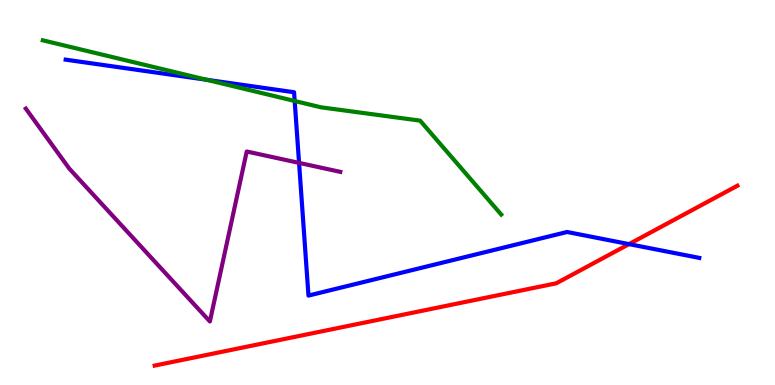[{'lines': ['blue', 'red'], 'intersections': [{'x': 8.12, 'y': 3.66}]}, {'lines': ['green', 'red'], 'intersections': []}, {'lines': ['purple', 'red'], 'intersections': []}, {'lines': ['blue', 'green'], 'intersections': [{'x': 2.66, 'y': 7.93}, {'x': 3.8, 'y': 7.38}]}, {'lines': ['blue', 'purple'], 'intersections': [{'x': 3.86, 'y': 5.77}]}, {'lines': ['green', 'purple'], 'intersections': []}]